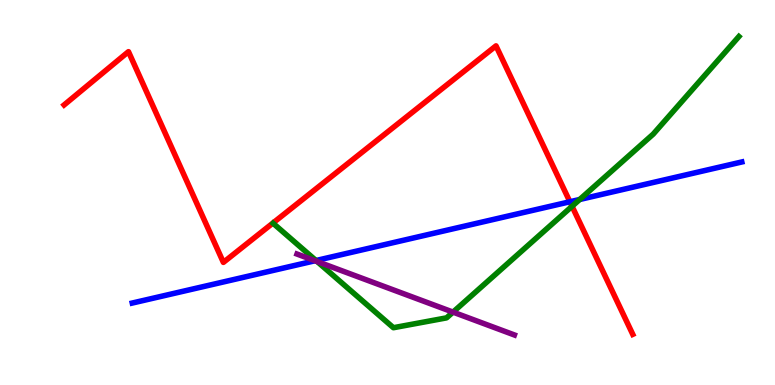[{'lines': ['blue', 'red'], 'intersections': [{'x': 7.35, 'y': 4.76}]}, {'lines': ['green', 'red'], 'intersections': [{'x': 7.38, 'y': 4.64}]}, {'lines': ['purple', 'red'], 'intersections': []}, {'lines': ['blue', 'green'], 'intersections': [{'x': 4.08, 'y': 3.23}, {'x': 7.48, 'y': 4.82}]}, {'lines': ['blue', 'purple'], 'intersections': [{'x': 4.06, 'y': 3.23}]}, {'lines': ['green', 'purple'], 'intersections': [{'x': 4.09, 'y': 3.21}, {'x': 5.85, 'y': 1.89}]}]